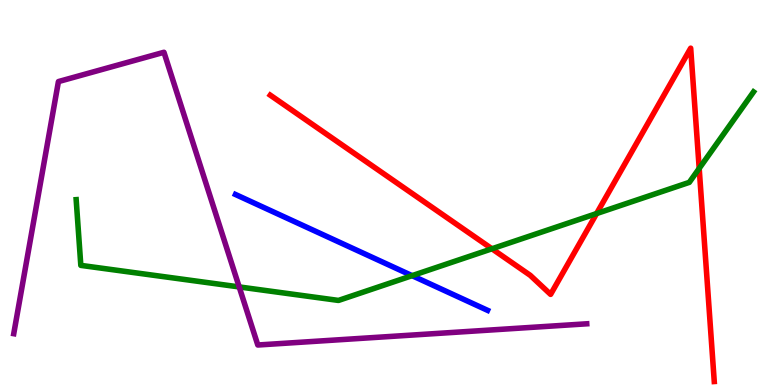[{'lines': ['blue', 'red'], 'intersections': []}, {'lines': ['green', 'red'], 'intersections': [{'x': 6.35, 'y': 3.54}, {'x': 7.7, 'y': 4.45}, {'x': 9.02, 'y': 5.63}]}, {'lines': ['purple', 'red'], 'intersections': []}, {'lines': ['blue', 'green'], 'intersections': [{'x': 5.32, 'y': 2.84}]}, {'lines': ['blue', 'purple'], 'intersections': []}, {'lines': ['green', 'purple'], 'intersections': [{'x': 3.09, 'y': 2.55}]}]